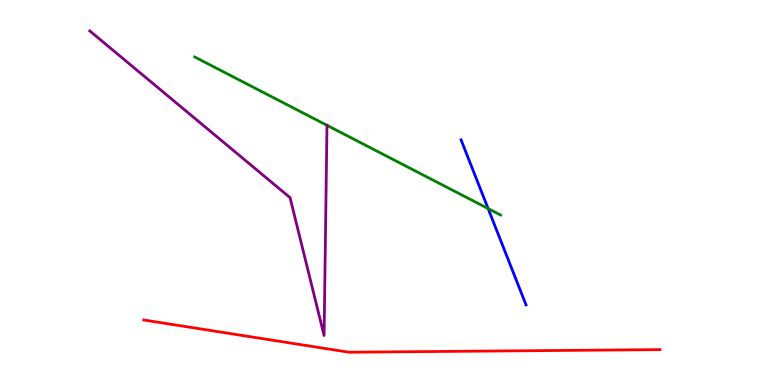[{'lines': ['blue', 'red'], 'intersections': []}, {'lines': ['green', 'red'], 'intersections': []}, {'lines': ['purple', 'red'], 'intersections': []}, {'lines': ['blue', 'green'], 'intersections': [{'x': 6.3, 'y': 4.58}]}, {'lines': ['blue', 'purple'], 'intersections': []}, {'lines': ['green', 'purple'], 'intersections': [{'x': 4.22, 'y': 6.74}]}]